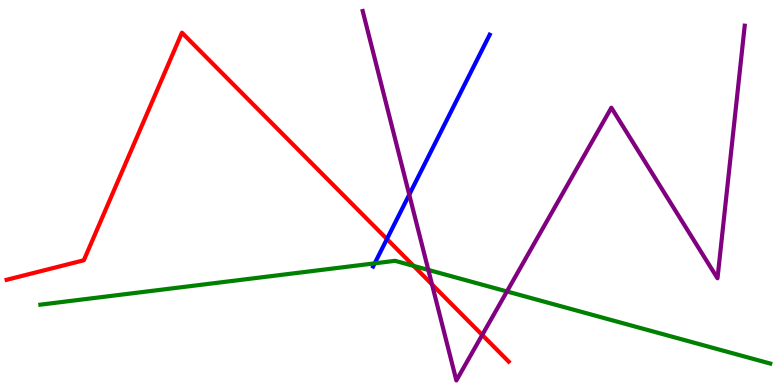[{'lines': ['blue', 'red'], 'intersections': [{'x': 4.99, 'y': 3.79}]}, {'lines': ['green', 'red'], 'intersections': [{'x': 5.34, 'y': 3.09}]}, {'lines': ['purple', 'red'], 'intersections': [{'x': 5.57, 'y': 2.61}, {'x': 6.22, 'y': 1.3}]}, {'lines': ['blue', 'green'], 'intersections': [{'x': 4.83, 'y': 3.16}]}, {'lines': ['blue', 'purple'], 'intersections': [{'x': 5.28, 'y': 4.94}]}, {'lines': ['green', 'purple'], 'intersections': [{'x': 5.53, 'y': 2.99}, {'x': 6.54, 'y': 2.43}]}]